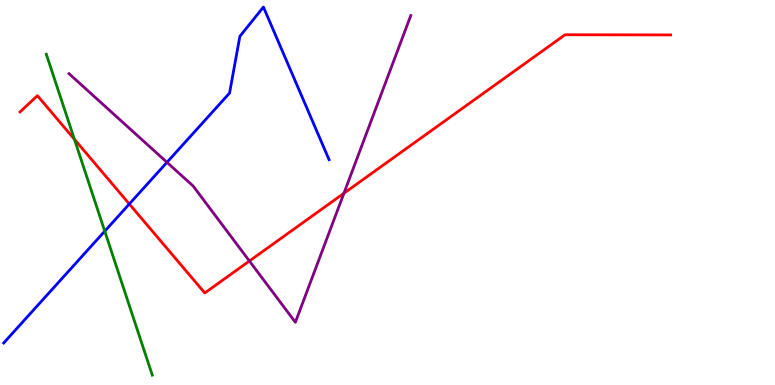[{'lines': ['blue', 'red'], 'intersections': [{'x': 1.67, 'y': 4.7}]}, {'lines': ['green', 'red'], 'intersections': [{'x': 0.96, 'y': 6.38}]}, {'lines': ['purple', 'red'], 'intersections': [{'x': 3.22, 'y': 3.22}, {'x': 4.44, 'y': 4.98}]}, {'lines': ['blue', 'green'], 'intersections': [{'x': 1.35, 'y': 4.0}]}, {'lines': ['blue', 'purple'], 'intersections': [{'x': 2.15, 'y': 5.78}]}, {'lines': ['green', 'purple'], 'intersections': []}]